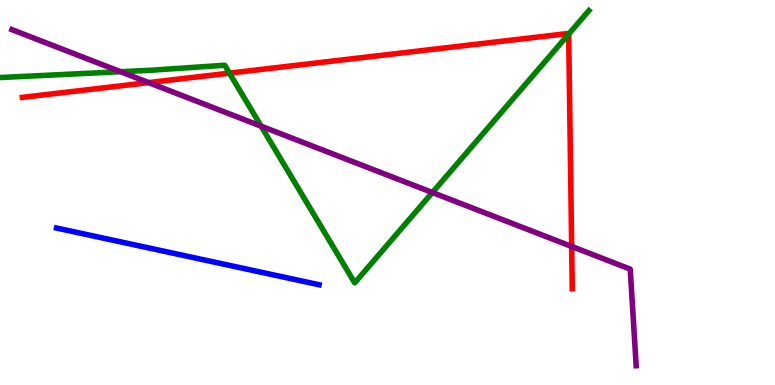[{'lines': ['blue', 'red'], 'intersections': []}, {'lines': ['green', 'red'], 'intersections': [{'x': 2.96, 'y': 8.1}, {'x': 7.34, 'y': 9.11}]}, {'lines': ['purple', 'red'], 'intersections': [{'x': 1.92, 'y': 7.85}, {'x': 7.38, 'y': 3.6}]}, {'lines': ['blue', 'green'], 'intersections': []}, {'lines': ['blue', 'purple'], 'intersections': []}, {'lines': ['green', 'purple'], 'intersections': [{'x': 1.56, 'y': 8.14}, {'x': 3.37, 'y': 6.72}, {'x': 5.58, 'y': 5.0}]}]